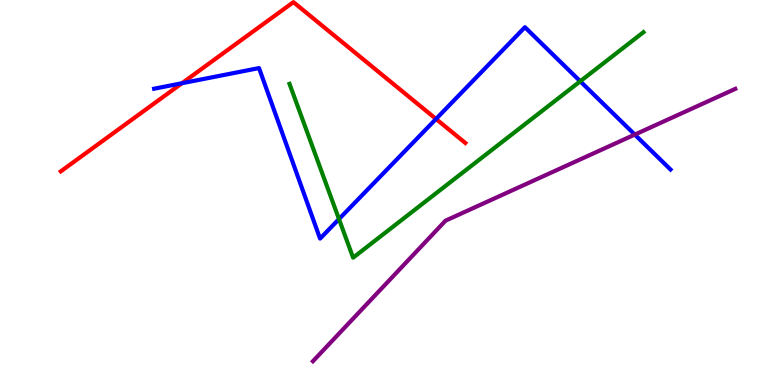[{'lines': ['blue', 'red'], 'intersections': [{'x': 2.35, 'y': 7.84}, {'x': 5.63, 'y': 6.91}]}, {'lines': ['green', 'red'], 'intersections': []}, {'lines': ['purple', 'red'], 'intersections': []}, {'lines': ['blue', 'green'], 'intersections': [{'x': 4.37, 'y': 4.31}, {'x': 7.49, 'y': 7.89}]}, {'lines': ['blue', 'purple'], 'intersections': [{'x': 8.19, 'y': 6.5}]}, {'lines': ['green', 'purple'], 'intersections': []}]